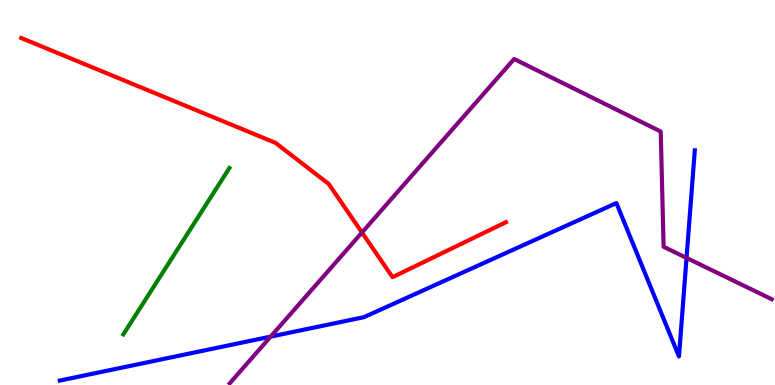[{'lines': ['blue', 'red'], 'intersections': []}, {'lines': ['green', 'red'], 'intersections': []}, {'lines': ['purple', 'red'], 'intersections': [{'x': 4.67, 'y': 3.96}]}, {'lines': ['blue', 'green'], 'intersections': []}, {'lines': ['blue', 'purple'], 'intersections': [{'x': 3.49, 'y': 1.26}, {'x': 8.86, 'y': 3.3}]}, {'lines': ['green', 'purple'], 'intersections': []}]